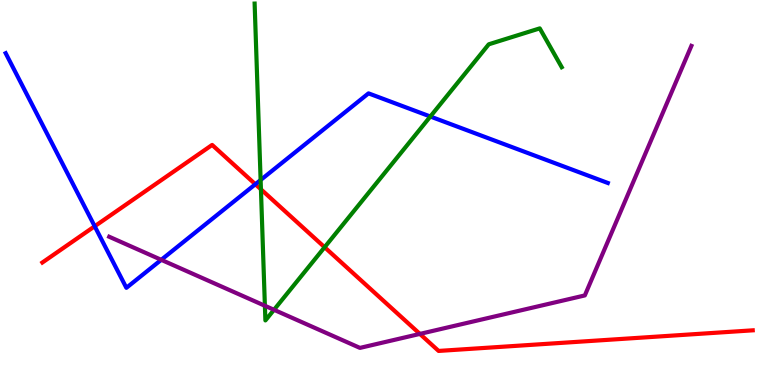[{'lines': ['blue', 'red'], 'intersections': [{'x': 1.22, 'y': 4.12}, {'x': 3.29, 'y': 5.21}]}, {'lines': ['green', 'red'], 'intersections': [{'x': 3.37, 'y': 5.08}, {'x': 4.19, 'y': 3.58}]}, {'lines': ['purple', 'red'], 'intersections': [{'x': 5.42, 'y': 1.33}]}, {'lines': ['blue', 'green'], 'intersections': [{'x': 3.36, 'y': 5.32}, {'x': 5.55, 'y': 6.97}]}, {'lines': ['blue', 'purple'], 'intersections': [{'x': 2.08, 'y': 3.25}]}, {'lines': ['green', 'purple'], 'intersections': [{'x': 3.42, 'y': 2.06}, {'x': 3.54, 'y': 1.95}]}]